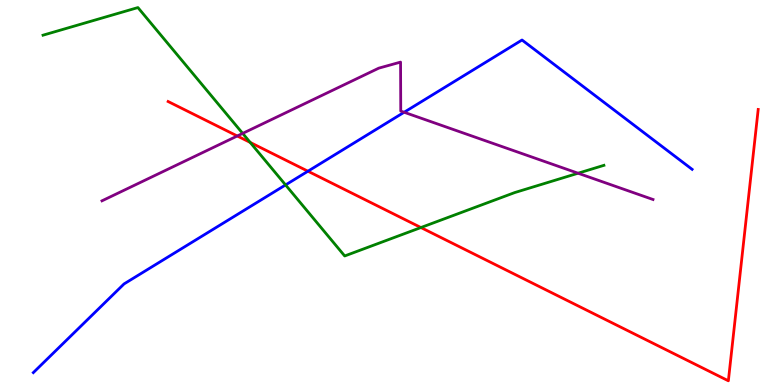[{'lines': ['blue', 'red'], 'intersections': [{'x': 3.97, 'y': 5.55}]}, {'lines': ['green', 'red'], 'intersections': [{'x': 3.23, 'y': 6.3}, {'x': 5.43, 'y': 4.09}]}, {'lines': ['purple', 'red'], 'intersections': [{'x': 3.06, 'y': 6.47}]}, {'lines': ['blue', 'green'], 'intersections': [{'x': 3.68, 'y': 5.2}]}, {'lines': ['blue', 'purple'], 'intersections': [{'x': 5.21, 'y': 7.08}]}, {'lines': ['green', 'purple'], 'intersections': [{'x': 3.13, 'y': 6.54}, {'x': 7.46, 'y': 5.5}]}]